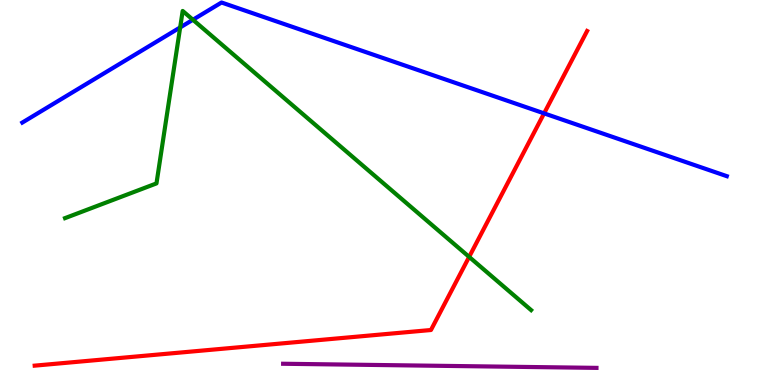[{'lines': ['blue', 'red'], 'intersections': [{'x': 7.02, 'y': 7.06}]}, {'lines': ['green', 'red'], 'intersections': [{'x': 6.05, 'y': 3.33}]}, {'lines': ['purple', 'red'], 'intersections': []}, {'lines': ['blue', 'green'], 'intersections': [{'x': 2.32, 'y': 9.29}, {'x': 2.49, 'y': 9.49}]}, {'lines': ['blue', 'purple'], 'intersections': []}, {'lines': ['green', 'purple'], 'intersections': []}]